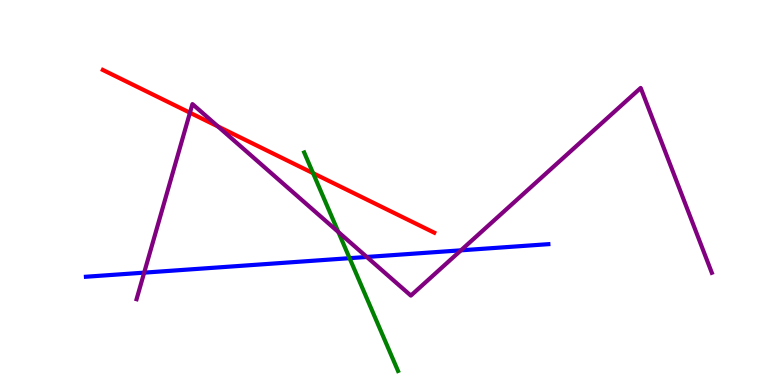[{'lines': ['blue', 'red'], 'intersections': []}, {'lines': ['green', 'red'], 'intersections': [{'x': 4.04, 'y': 5.5}]}, {'lines': ['purple', 'red'], 'intersections': [{'x': 2.45, 'y': 7.07}, {'x': 2.81, 'y': 6.71}]}, {'lines': ['blue', 'green'], 'intersections': [{'x': 4.51, 'y': 3.29}]}, {'lines': ['blue', 'purple'], 'intersections': [{'x': 1.86, 'y': 2.92}, {'x': 4.73, 'y': 3.33}, {'x': 5.95, 'y': 3.5}]}, {'lines': ['green', 'purple'], 'intersections': [{'x': 4.37, 'y': 3.97}]}]